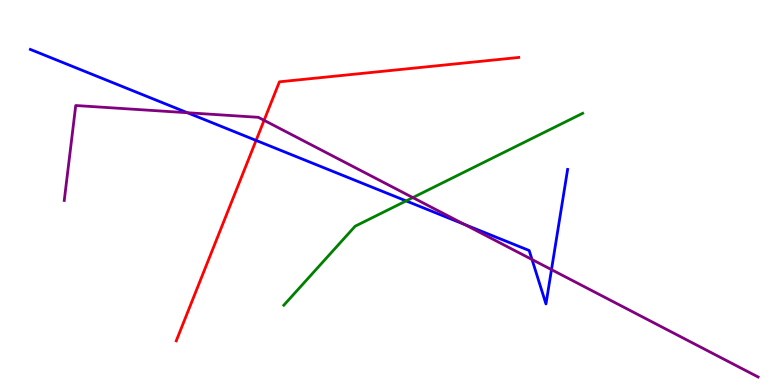[{'lines': ['blue', 'red'], 'intersections': [{'x': 3.3, 'y': 6.35}]}, {'lines': ['green', 'red'], 'intersections': []}, {'lines': ['purple', 'red'], 'intersections': [{'x': 3.41, 'y': 6.88}]}, {'lines': ['blue', 'green'], 'intersections': [{'x': 5.24, 'y': 4.78}]}, {'lines': ['blue', 'purple'], 'intersections': [{'x': 2.42, 'y': 7.07}, {'x': 5.99, 'y': 4.17}, {'x': 6.86, 'y': 3.26}, {'x': 7.12, 'y': 3.0}]}, {'lines': ['green', 'purple'], 'intersections': [{'x': 5.33, 'y': 4.87}]}]